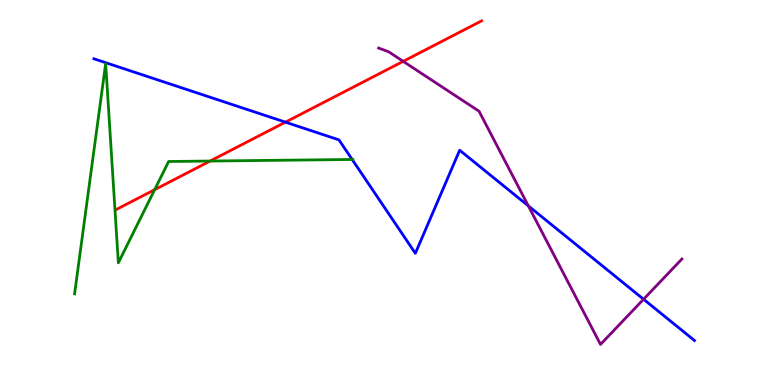[{'lines': ['blue', 'red'], 'intersections': [{'x': 3.68, 'y': 6.83}]}, {'lines': ['green', 'red'], 'intersections': [{'x': 2.0, 'y': 5.07}, {'x': 2.71, 'y': 5.82}]}, {'lines': ['purple', 'red'], 'intersections': [{'x': 5.2, 'y': 8.41}]}, {'lines': ['blue', 'green'], 'intersections': [{'x': 4.54, 'y': 5.86}]}, {'lines': ['blue', 'purple'], 'intersections': [{'x': 6.82, 'y': 4.65}, {'x': 8.3, 'y': 2.23}]}, {'lines': ['green', 'purple'], 'intersections': []}]